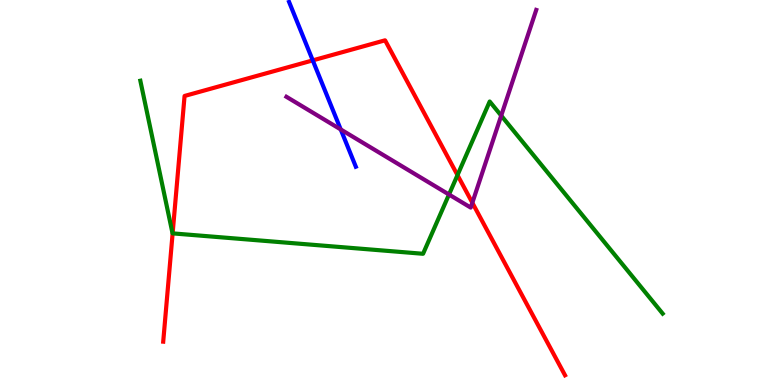[{'lines': ['blue', 'red'], 'intersections': [{'x': 4.04, 'y': 8.43}]}, {'lines': ['green', 'red'], 'intersections': [{'x': 2.23, 'y': 3.94}, {'x': 5.9, 'y': 5.45}]}, {'lines': ['purple', 'red'], 'intersections': [{'x': 6.09, 'y': 4.73}]}, {'lines': ['blue', 'green'], 'intersections': []}, {'lines': ['blue', 'purple'], 'intersections': [{'x': 4.4, 'y': 6.64}]}, {'lines': ['green', 'purple'], 'intersections': [{'x': 5.79, 'y': 4.95}, {'x': 6.47, 'y': 7.0}]}]